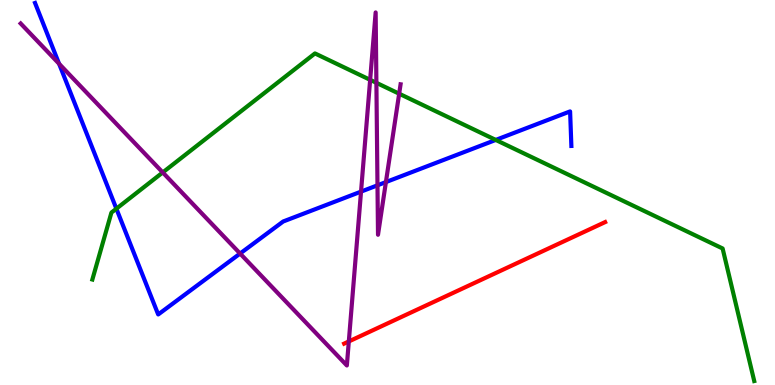[{'lines': ['blue', 'red'], 'intersections': []}, {'lines': ['green', 'red'], 'intersections': []}, {'lines': ['purple', 'red'], 'intersections': [{'x': 4.5, 'y': 1.13}]}, {'lines': ['blue', 'green'], 'intersections': [{'x': 1.5, 'y': 4.58}, {'x': 6.4, 'y': 6.37}]}, {'lines': ['blue', 'purple'], 'intersections': [{'x': 0.762, 'y': 8.34}, {'x': 3.1, 'y': 3.41}, {'x': 4.66, 'y': 5.02}, {'x': 4.87, 'y': 5.19}, {'x': 4.98, 'y': 5.27}]}, {'lines': ['green', 'purple'], 'intersections': [{'x': 2.1, 'y': 5.52}, {'x': 4.78, 'y': 7.93}, {'x': 4.86, 'y': 7.85}, {'x': 5.15, 'y': 7.57}]}]